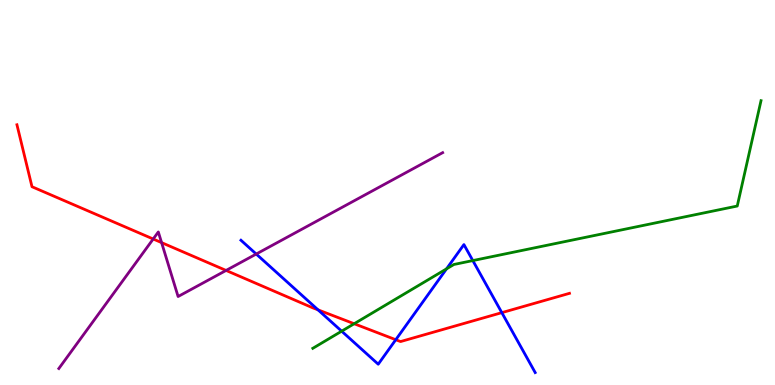[{'lines': ['blue', 'red'], 'intersections': [{'x': 4.1, 'y': 1.95}, {'x': 5.11, 'y': 1.18}, {'x': 6.48, 'y': 1.88}]}, {'lines': ['green', 'red'], 'intersections': [{'x': 4.57, 'y': 1.59}]}, {'lines': ['purple', 'red'], 'intersections': [{'x': 1.98, 'y': 3.79}, {'x': 2.09, 'y': 3.7}, {'x': 2.92, 'y': 2.98}]}, {'lines': ['blue', 'green'], 'intersections': [{'x': 4.41, 'y': 1.4}, {'x': 5.76, 'y': 3.02}, {'x': 6.1, 'y': 3.23}]}, {'lines': ['blue', 'purple'], 'intersections': [{'x': 3.31, 'y': 3.4}]}, {'lines': ['green', 'purple'], 'intersections': []}]